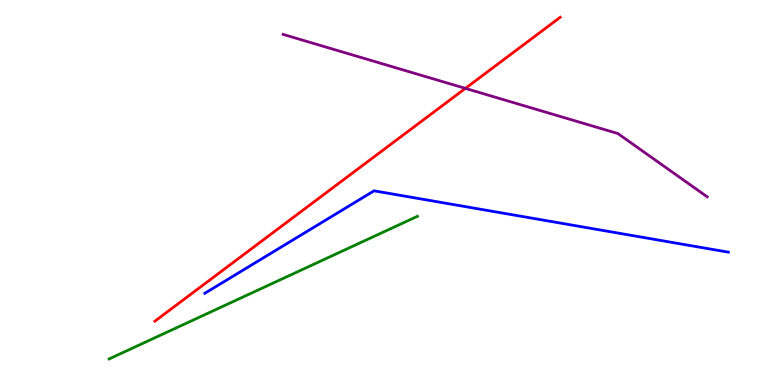[{'lines': ['blue', 'red'], 'intersections': []}, {'lines': ['green', 'red'], 'intersections': []}, {'lines': ['purple', 'red'], 'intersections': [{'x': 6.01, 'y': 7.7}]}, {'lines': ['blue', 'green'], 'intersections': []}, {'lines': ['blue', 'purple'], 'intersections': []}, {'lines': ['green', 'purple'], 'intersections': []}]